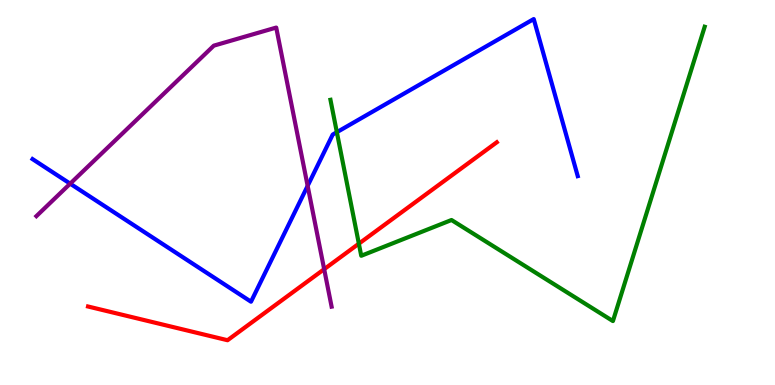[{'lines': ['blue', 'red'], 'intersections': []}, {'lines': ['green', 'red'], 'intersections': [{'x': 4.63, 'y': 3.67}]}, {'lines': ['purple', 'red'], 'intersections': [{'x': 4.18, 'y': 3.01}]}, {'lines': ['blue', 'green'], 'intersections': [{'x': 4.35, 'y': 6.57}]}, {'lines': ['blue', 'purple'], 'intersections': [{'x': 0.906, 'y': 5.23}, {'x': 3.97, 'y': 5.17}]}, {'lines': ['green', 'purple'], 'intersections': []}]